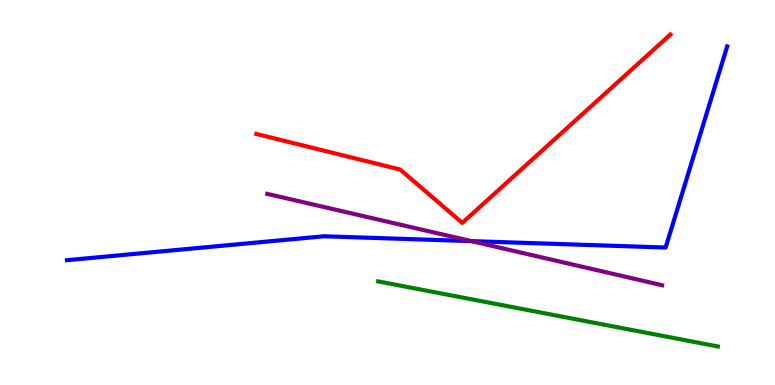[{'lines': ['blue', 'red'], 'intersections': []}, {'lines': ['green', 'red'], 'intersections': []}, {'lines': ['purple', 'red'], 'intersections': []}, {'lines': ['blue', 'green'], 'intersections': []}, {'lines': ['blue', 'purple'], 'intersections': [{'x': 6.08, 'y': 3.74}]}, {'lines': ['green', 'purple'], 'intersections': []}]